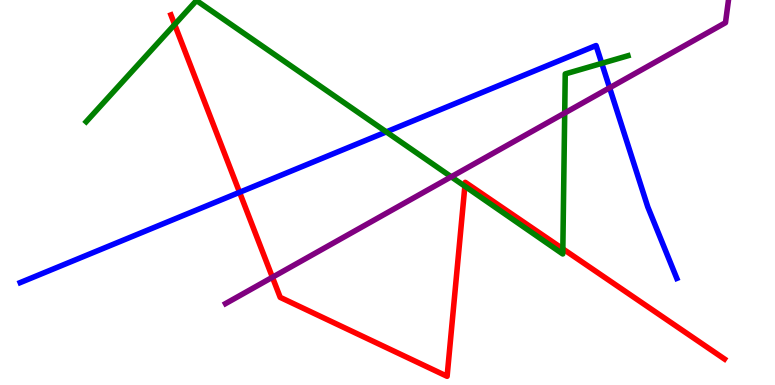[{'lines': ['blue', 'red'], 'intersections': [{'x': 3.09, 'y': 5.01}]}, {'lines': ['green', 'red'], 'intersections': [{'x': 2.25, 'y': 9.36}, {'x': 6.0, 'y': 5.16}, {'x': 7.26, 'y': 3.54}]}, {'lines': ['purple', 'red'], 'intersections': [{'x': 3.52, 'y': 2.8}]}, {'lines': ['blue', 'green'], 'intersections': [{'x': 4.98, 'y': 6.57}, {'x': 7.76, 'y': 8.35}]}, {'lines': ['blue', 'purple'], 'intersections': [{'x': 7.87, 'y': 7.72}]}, {'lines': ['green', 'purple'], 'intersections': [{'x': 5.82, 'y': 5.41}, {'x': 7.29, 'y': 7.06}]}]